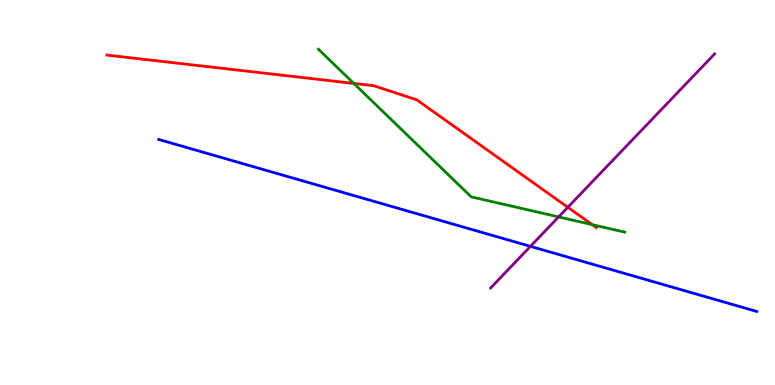[{'lines': ['blue', 'red'], 'intersections': []}, {'lines': ['green', 'red'], 'intersections': [{'x': 4.57, 'y': 7.83}, {'x': 7.64, 'y': 4.17}]}, {'lines': ['purple', 'red'], 'intersections': [{'x': 7.33, 'y': 4.62}]}, {'lines': ['blue', 'green'], 'intersections': []}, {'lines': ['blue', 'purple'], 'intersections': [{'x': 6.84, 'y': 3.6}]}, {'lines': ['green', 'purple'], 'intersections': [{'x': 7.21, 'y': 4.37}]}]